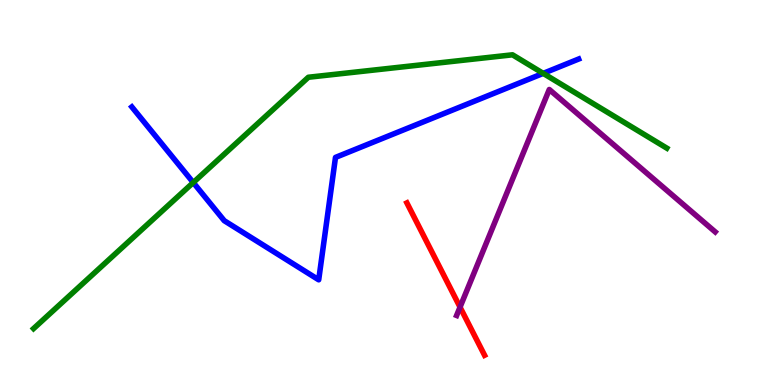[{'lines': ['blue', 'red'], 'intersections': []}, {'lines': ['green', 'red'], 'intersections': []}, {'lines': ['purple', 'red'], 'intersections': [{'x': 5.94, 'y': 2.02}]}, {'lines': ['blue', 'green'], 'intersections': [{'x': 2.49, 'y': 5.26}, {'x': 7.01, 'y': 8.09}]}, {'lines': ['blue', 'purple'], 'intersections': []}, {'lines': ['green', 'purple'], 'intersections': []}]